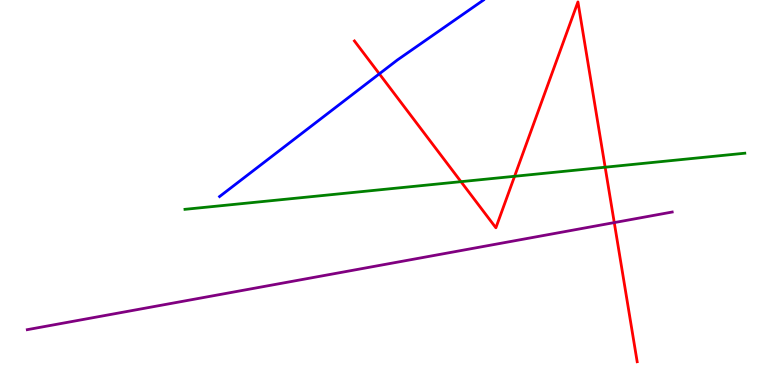[{'lines': ['blue', 'red'], 'intersections': [{'x': 4.89, 'y': 8.08}]}, {'lines': ['green', 'red'], 'intersections': [{'x': 5.95, 'y': 5.28}, {'x': 6.64, 'y': 5.42}, {'x': 7.81, 'y': 5.66}]}, {'lines': ['purple', 'red'], 'intersections': [{'x': 7.93, 'y': 4.22}]}, {'lines': ['blue', 'green'], 'intersections': []}, {'lines': ['blue', 'purple'], 'intersections': []}, {'lines': ['green', 'purple'], 'intersections': []}]